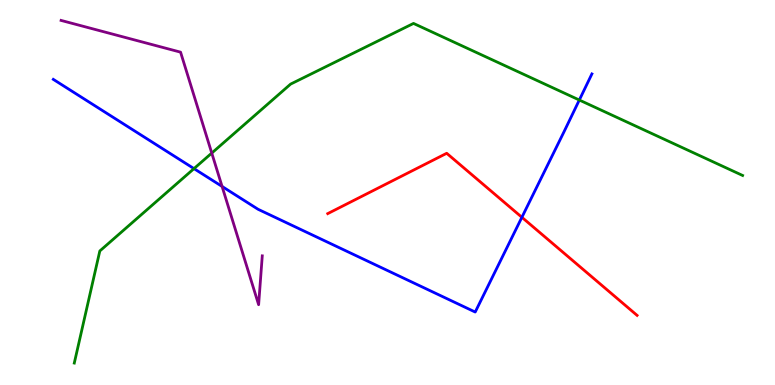[{'lines': ['blue', 'red'], 'intersections': [{'x': 6.73, 'y': 4.36}]}, {'lines': ['green', 'red'], 'intersections': []}, {'lines': ['purple', 'red'], 'intersections': []}, {'lines': ['blue', 'green'], 'intersections': [{'x': 2.5, 'y': 5.62}, {'x': 7.48, 'y': 7.4}]}, {'lines': ['blue', 'purple'], 'intersections': [{'x': 2.87, 'y': 5.16}]}, {'lines': ['green', 'purple'], 'intersections': [{'x': 2.73, 'y': 6.02}]}]